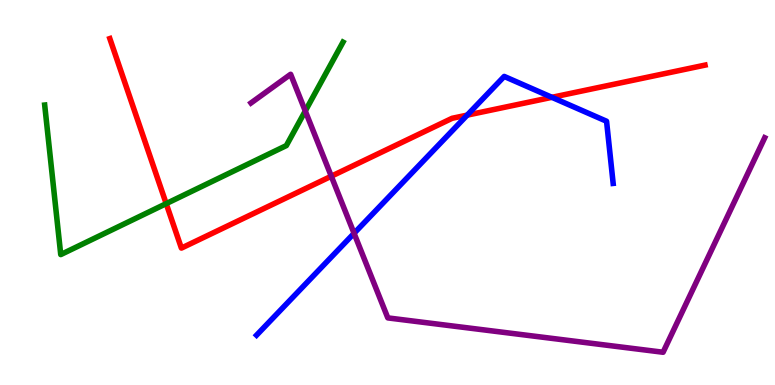[{'lines': ['blue', 'red'], 'intersections': [{'x': 6.03, 'y': 7.01}, {'x': 7.12, 'y': 7.47}]}, {'lines': ['green', 'red'], 'intersections': [{'x': 2.14, 'y': 4.71}]}, {'lines': ['purple', 'red'], 'intersections': [{'x': 4.27, 'y': 5.42}]}, {'lines': ['blue', 'green'], 'intersections': []}, {'lines': ['blue', 'purple'], 'intersections': [{'x': 4.57, 'y': 3.94}]}, {'lines': ['green', 'purple'], 'intersections': [{'x': 3.94, 'y': 7.12}]}]